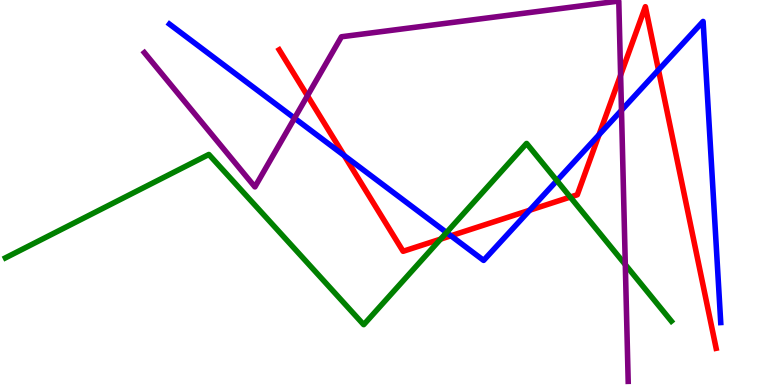[{'lines': ['blue', 'red'], 'intersections': [{'x': 4.44, 'y': 5.96}, {'x': 5.82, 'y': 3.88}, {'x': 6.83, 'y': 4.54}, {'x': 7.73, 'y': 6.5}, {'x': 8.5, 'y': 8.18}]}, {'lines': ['green', 'red'], 'intersections': [{'x': 5.68, 'y': 3.79}, {'x': 7.36, 'y': 4.88}]}, {'lines': ['purple', 'red'], 'intersections': [{'x': 3.97, 'y': 7.51}, {'x': 8.01, 'y': 8.05}]}, {'lines': ['blue', 'green'], 'intersections': [{'x': 5.76, 'y': 3.96}, {'x': 7.19, 'y': 5.31}]}, {'lines': ['blue', 'purple'], 'intersections': [{'x': 3.8, 'y': 6.93}, {'x': 8.02, 'y': 7.14}]}, {'lines': ['green', 'purple'], 'intersections': [{'x': 8.07, 'y': 3.13}]}]